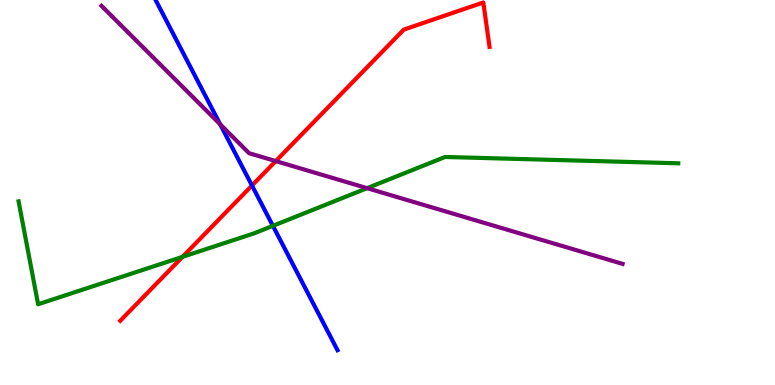[{'lines': ['blue', 'red'], 'intersections': [{'x': 3.25, 'y': 5.18}]}, {'lines': ['green', 'red'], 'intersections': [{'x': 2.35, 'y': 3.33}]}, {'lines': ['purple', 'red'], 'intersections': [{'x': 3.56, 'y': 5.82}]}, {'lines': ['blue', 'green'], 'intersections': [{'x': 3.52, 'y': 4.13}]}, {'lines': ['blue', 'purple'], 'intersections': [{'x': 2.84, 'y': 6.77}]}, {'lines': ['green', 'purple'], 'intersections': [{'x': 4.74, 'y': 5.11}]}]